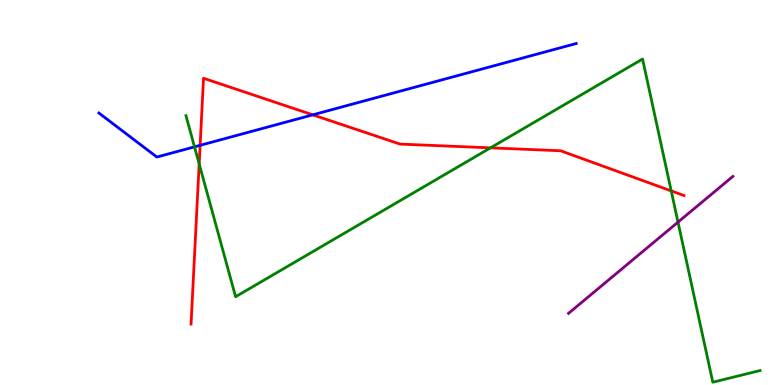[{'lines': ['blue', 'red'], 'intersections': [{'x': 2.58, 'y': 6.23}, {'x': 4.04, 'y': 7.02}]}, {'lines': ['green', 'red'], 'intersections': [{'x': 2.57, 'y': 5.74}, {'x': 6.33, 'y': 6.16}, {'x': 8.66, 'y': 5.04}]}, {'lines': ['purple', 'red'], 'intersections': []}, {'lines': ['blue', 'green'], 'intersections': [{'x': 2.51, 'y': 6.19}]}, {'lines': ['blue', 'purple'], 'intersections': []}, {'lines': ['green', 'purple'], 'intersections': [{'x': 8.75, 'y': 4.23}]}]